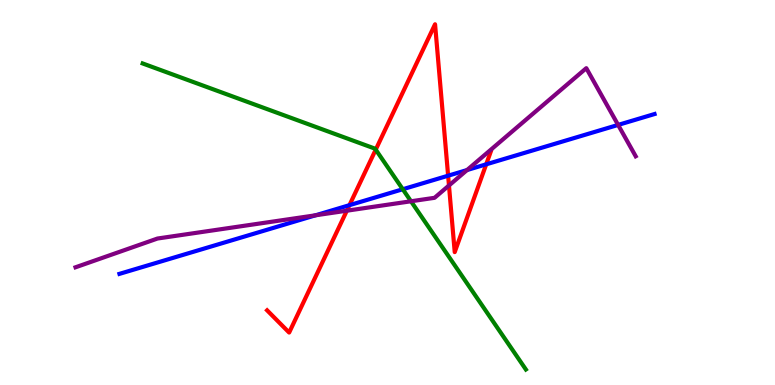[{'lines': ['blue', 'red'], 'intersections': [{'x': 4.51, 'y': 4.67}, {'x': 5.78, 'y': 5.44}, {'x': 6.27, 'y': 5.73}]}, {'lines': ['green', 'red'], 'intersections': [{'x': 4.85, 'y': 6.11}]}, {'lines': ['purple', 'red'], 'intersections': [{'x': 4.48, 'y': 4.53}, {'x': 5.79, 'y': 5.18}]}, {'lines': ['blue', 'green'], 'intersections': [{'x': 5.2, 'y': 5.08}]}, {'lines': ['blue', 'purple'], 'intersections': [{'x': 4.07, 'y': 4.41}, {'x': 6.03, 'y': 5.58}, {'x': 7.98, 'y': 6.76}]}, {'lines': ['green', 'purple'], 'intersections': [{'x': 5.3, 'y': 4.77}]}]